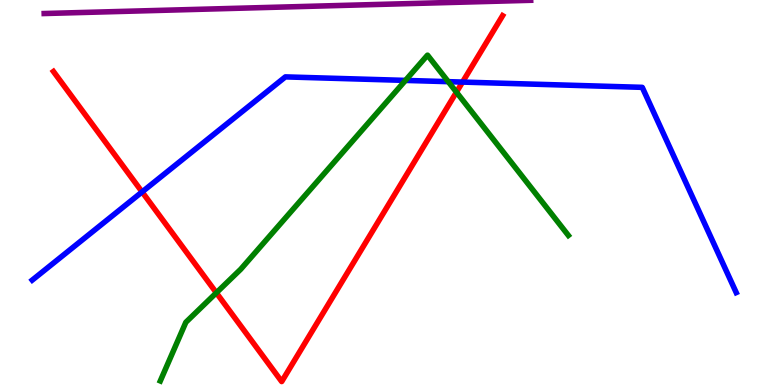[{'lines': ['blue', 'red'], 'intersections': [{'x': 1.83, 'y': 5.02}, {'x': 5.97, 'y': 7.87}]}, {'lines': ['green', 'red'], 'intersections': [{'x': 2.79, 'y': 2.39}, {'x': 5.89, 'y': 7.61}]}, {'lines': ['purple', 'red'], 'intersections': []}, {'lines': ['blue', 'green'], 'intersections': [{'x': 5.23, 'y': 7.91}, {'x': 5.78, 'y': 7.88}]}, {'lines': ['blue', 'purple'], 'intersections': []}, {'lines': ['green', 'purple'], 'intersections': []}]